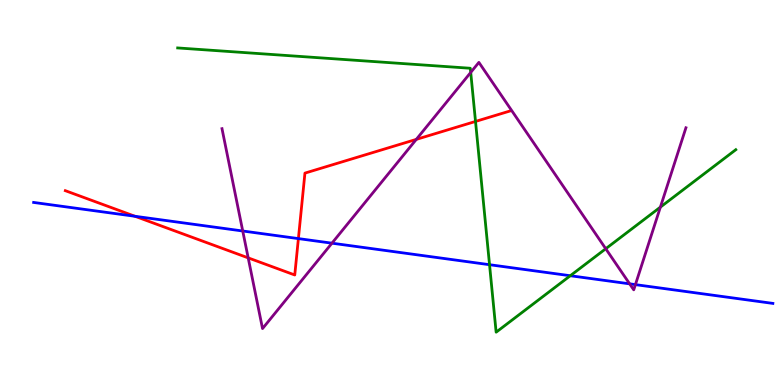[{'lines': ['blue', 'red'], 'intersections': [{'x': 1.74, 'y': 4.38}, {'x': 3.85, 'y': 3.8}]}, {'lines': ['green', 'red'], 'intersections': [{'x': 6.14, 'y': 6.85}]}, {'lines': ['purple', 'red'], 'intersections': [{'x': 3.2, 'y': 3.3}, {'x': 5.37, 'y': 6.38}]}, {'lines': ['blue', 'green'], 'intersections': [{'x': 6.32, 'y': 3.12}, {'x': 7.36, 'y': 2.84}]}, {'lines': ['blue', 'purple'], 'intersections': [{'x': 3.13, 'y': 4.0}, {'x': 4.28, 'y': 3.68}, {'x': 8.12, 'y': 2.63}, {'x': 8.2, 'y': 2.61}]}, {'lines': ['green', 'purple'], 'intersections': [{'x': 6.07, 'y': 8.12}, {'x': 7.82, 'y': 3.54}, {'x': 8.52, 'y': 4.62}]}]